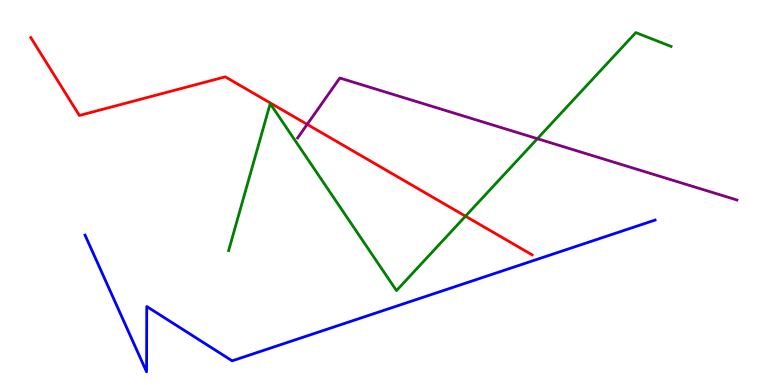[{'lines': ['blue', 'red'], 'intersections': []}, {'lines': ['green', 'red'], 'intersections': [{'x': 6.01, 'y': 4.38}]}, {'lines': ['purple', 'red'], 'intersections': [{'x': 3.96, 'y': 6.77}]}, {'lines': ['blue', 'green'], 'intersections': []}, {'lines': ['blue', 'purple'], 'intersections': []}, {'lines': ['green', 'purple'], 'intersections': [{'x': 6.93, 'y': 6.4}]}]